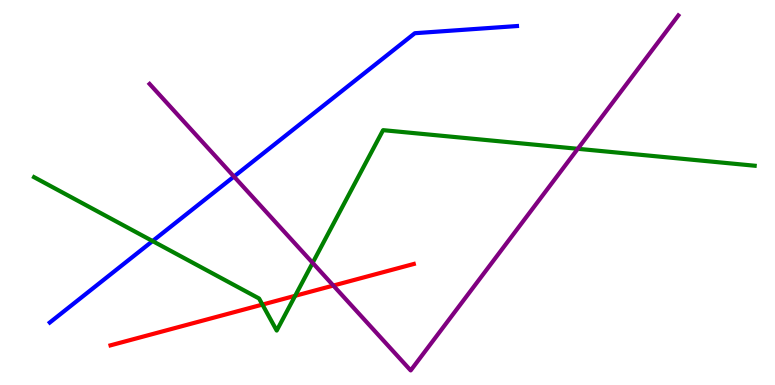[{'lines': ['blue', 'red'], 'intersections': []}, {'lines': ['green', 'red'], 'intersections': [{'x': 3.39, 'y': 2.09}, {'x': 3.81, 'y': 2.32}]}, {'lines': ['purple', 'red'], 'intersections': [{'x': 4.3, 'y': 2.58}]}, {'lines': ['blue', 'green'], 'intersections': [{'x': 1.97, 'y': 3.74}]}, {'lines': ['blue', 'purple'], 'intersections': [{'x': 3.02, 'y': 5.41}]}, {'lines': ['green', 'purple'], 'intersections': [{'x': 4.03, 'y': 3.17}, {'x': 7.46, 'y': 6.14}]}]